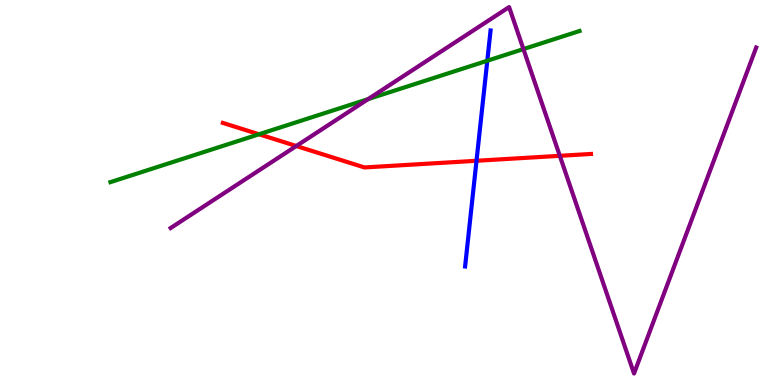[{'lines': ['blue', 'red'], 'intersections': [{'x': 6.15, 'y': 5.82}]}, {'lines': ['green', 'red'], 'intersections': [{'x': 3.34, 'y': 6.51}]}, {'lines': ['purple', 'red'], 'intersections': [{'x': 3.82, 'y': 6.21}, {'x': 7.22, 'y': 5.95}]}, {'lines': ['blue', 'green'], 'intersections': [{'x': 6.29, 'y': 8.42}]}, {'lines': ['blue', 'purple'], 'intersections': []}, {'lines': ['green', 'purple'], 'intersections': [{'x': 4.75, 'y': 7.43}, {'x': 6.75, 'y': 8.73}]}]